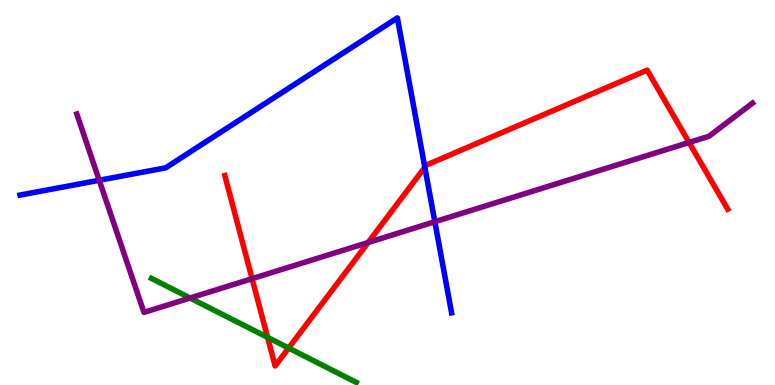[{'lines': ['blue', 'red'], 'intersections': [{'x': 5.48, 'y': 5.66}]}, {'lines': ['green', 'red'], 'intersections': [{'x': 3.45, 'y': 1.24}, {'x': 3.72, 'y': 0.96}]}, {'lines': ['purple', 'red'], 'intersections': [{'x': 3.25, 'y': 2.76}, {'x': 4.75, 'y': 3.7}, {'x': 8.89, 'y': 6.3}]}, {'lines': ['blue', 'green'], 'intersections': []}, {'lines': ['blue', 'purple'], 'intersections': [{'x': 1.28, 'y': 5.32}, {'x': 5.61, 'y': 4.24}]}, {'lines': ['green', 'purple'], 'intersections': [{'x': 2.45, 'y': 2.26}]}]